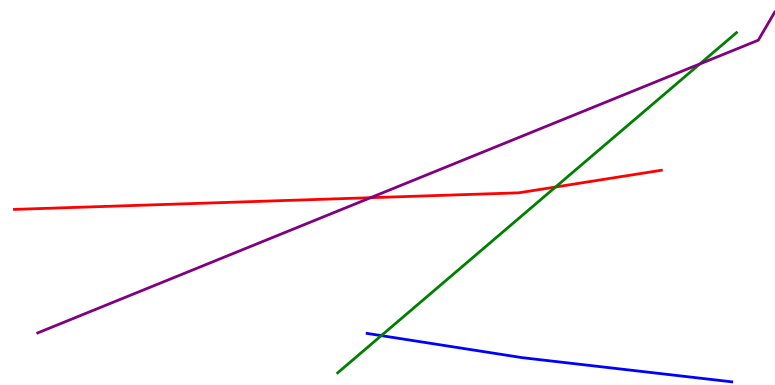[{'lines': ['blue', 'red'], 'intersections': []}, {'lines': ['green', 'red'], 'intersections': [{'x': 7.17, 'y': 5.14}]}, {'lines': ['purple', 'red'], 'intersections': [{'x': 4.78, 'y': 4.87}]}, {'lines': ['blue', 'green'], 'intersections': [{'x': 4.92, 'y': 1.28}]}, {'lines': ['blue', 'purple'], 'intersections': []}, {'lines': ['green', 'purple'], 'intersections': [{'x': 9.03, 'y': 8.34}]}]